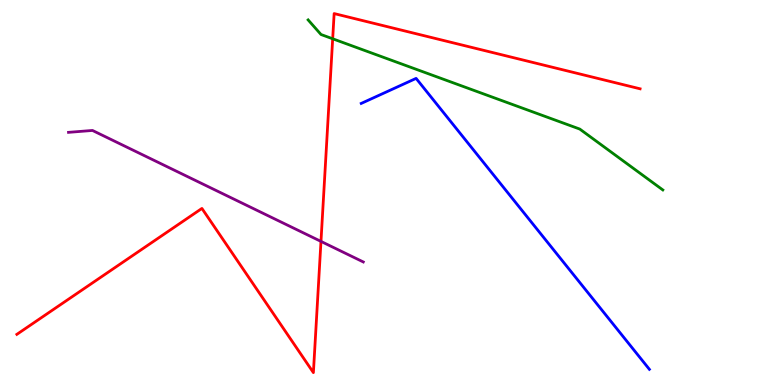[{'lines': ['blue', 'red'], 'intersections': []}, {'lines': ['green', 'red'], 'intersections': [{'x': 4.29, 'y': 8.99}]}, {'lines': ['purple', 'red'], 'intersections': [{'x': 4.14, 'y': 3.73}]}, {'lines': ['blue', 'green'], 'intersections': []}, {'lines': ['blue', 'purple'], 'intersections': []}, {'lines': ['green', 'purple'], 'intersections': []}]